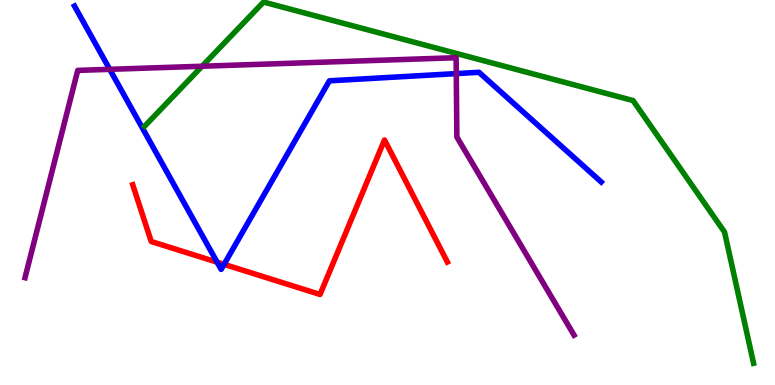[{'lines': ['blue', 'red'], 'intersections': [{'x': 2.8, 'y': 3.19}, {'x': 2.89, 'y': 3.13}]}, {'lines': ['green', 'red'], 'intersections': []}, {'lines': ['purple', 'red'], 'intersections': []}, {'lines': ['blue', 'green'], 'intersections': []}, {'lines': ['blue', 'purple'], 'intersections': [{'x': 1.42, 'y': 8.2}, {'x': 5.89, 'y': 8.09}]}, {'lines': ['green', 'purple'], 'intersections': [{'x': 2.61, 'y': 8.28}]}]